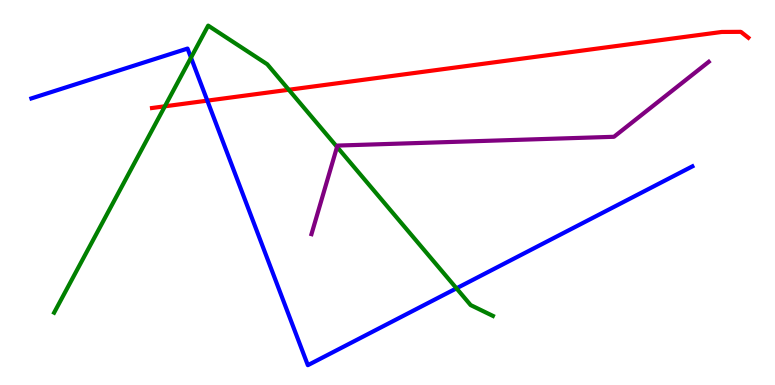[{'lines': ['blue', 'red'], 'intersections': [{'x': 2.68, 'y': 7.39}]}, {'lines': ['green', 'red'], 'intersections': [{'x': 2.13, 'y': 7.24}, {'x': 3.73, 'y': 7.67}]}, {'lines': ['purple', 'red'], 'intersections': []}, {'lines': ['blue', 'green'], 'intersections': [{'x': 2.46, 'y': 8.5}, {'x': 5.89, 'y': 2.51}]}, {'lines': ['blue', 'purple'], 'intersections': []}, {'lines': ['green', 'purple'], 'intersections': [{'x': 4.35, 'y': 6.18}]}]